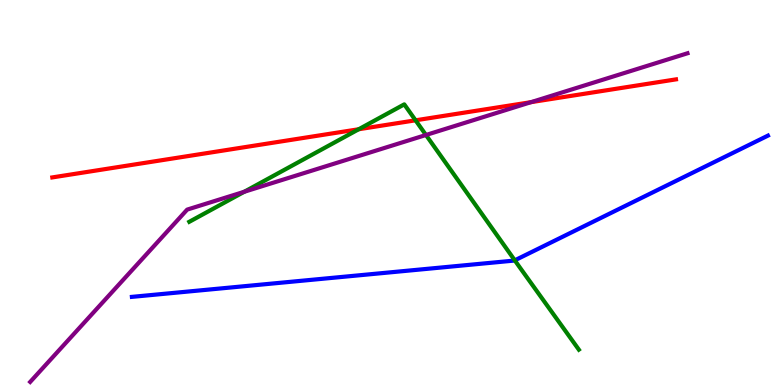[{'lines': ['blue', 'red'], 'intersections': []}, {'lines': ['green', 'red'], 'intersections': [{'x': 4.63, 'y': 6.64}, {'x': 5.36, 'y': 6.88}]}, {'lines': ['purple', 'red'], 'intersections': [{'x': 6.85, 'y': 7.35}]}, {'lines': ['blue', 'green'], 'intersections': [{'x': 6.64, 'y': 3.24}]}, {'lines': ['blue', 'purple'], 'intersections': []}, {'lines': ['green', 'purple'], 'intersections': [{'x': 3.15, 'y': 5.02}, {'x': 5.5, 'y': 6.49}]}]